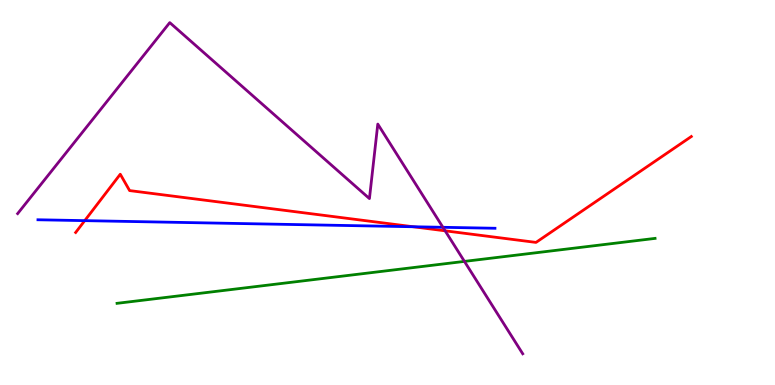[{'lines': ['blue', 'red'], 'intersections': [{'x': 1.09, 'y': 4.27}, {'x': 5.33, 'y': 4.11}]}, {'lines': ['green', 'red'], 'intersections': []}, {'lines': ['purple', 'red'], 'intersections': [{'x': 5.74, 'y': 4.0}]}, {'lines': ['blue', 'green'], 'intersections': []}, {'lines': ['blue', 'purple'], 'intersections': [{'x': 5.72, 'y': 4.1}]}, {'lines': ['green', 'purple'], 'intersections': [{'x': 5.99, 'y': 3.21}]}]